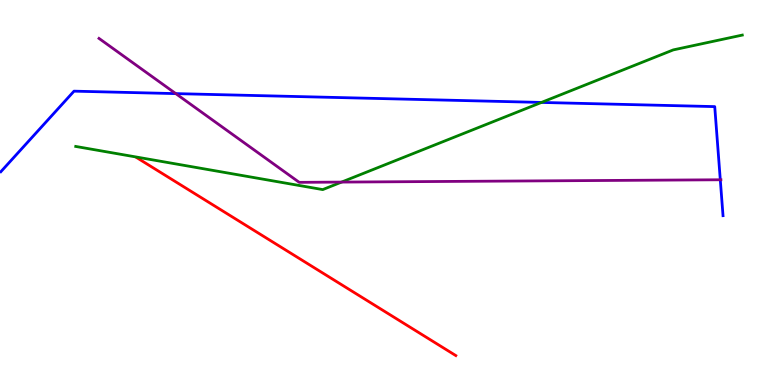[{'lines': ['blue', 'red'], 'intersections': []}, {'lines': ['green', 'red'], 'intersections': []}, {'lines': ['purple', 'red'], 'intersections': []}, {'lines': ['blue', 'green'], 'intersections': [{'x': 6.99, 'y': 7.34}]}, {'lines': ['blue', 'purple'], 'intersections': [{'x': 2.27, 'y': 7.57}, {'x': 9.29, 'y': 5.33}]}, {'lines': ['green', 'purple'], 'intersections': [{'x': 4.41, 'y': 5.27}]}]